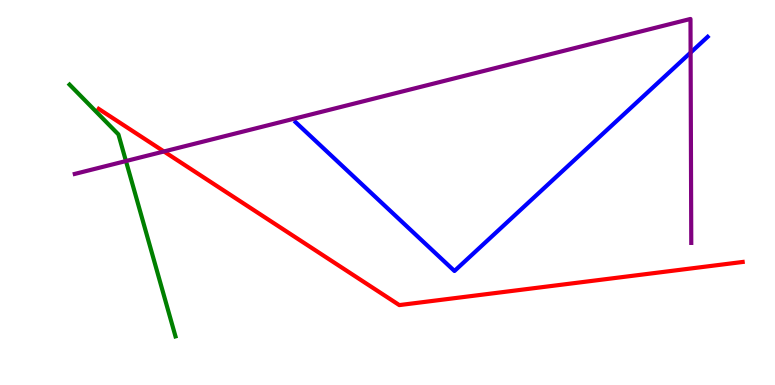[{'lines': ['blue', 'red'], 'intersections': []}, {'lines': ['green', 'red'], 'intersections': []}, {'lines': ['purple', 'red'], 'intersections': [{'x': 2.12, 'y': 6.07}]}, {'lines': ['blue', 'green'], 'intersections': []}, {'lines': ['blue', 'purple'], 'intersections': [{'x': 8.91, 'y': 8.63}]}, {'lines': ['green', 'purple'], 'intersections': [{'x': 1.63, 'y': 5.82}]}]